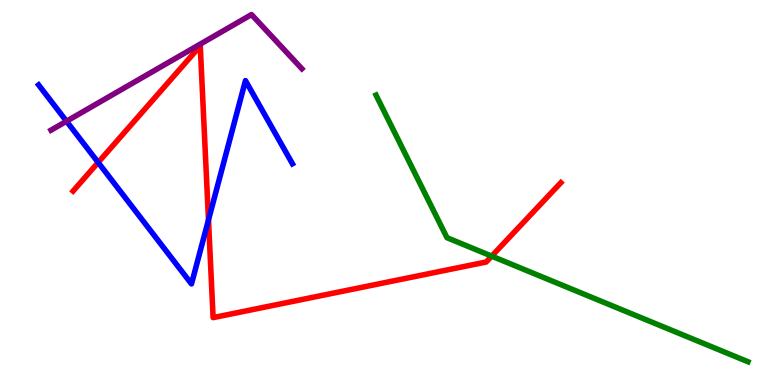[{'lines': ['blue', 'red'], 'intersections': [{'x': 1.27, 'y': 5.78}, {'x': 2.69, 'y': 4.29}]}, {'lines': ['green', 'red'], 'intersections': [{'x': 6.34, 'y': 3.35}]}, {'lines': ['purple', 'red'], 'intersections': []}, {'lines': ['blue', 'green'], 'intersections': []}, {'lines': ['blue', 'purple'], 'intersections': [{'x': 0.858, 'y': 6.85}]}, {'lines': ['green', 'purple'], 'intersections': []}]